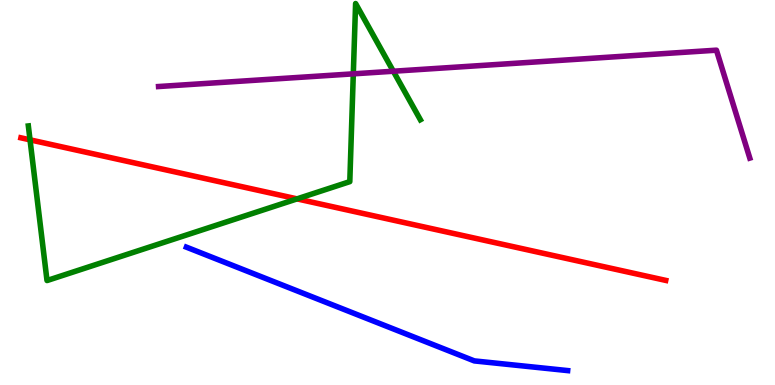[{'lines': ['blue', 'red'], 'intersections': []}, {'lines': ['green', 'red'], 'intersections': [{'x': 0.387, 'y': 6.37}, {'x': 3.83, 'y': 4.83}]}, {'lines': ['purple', 'red'], 'intersections': []}, {'lines': ['blue', 'green'], 'intersections': []}, {'lines': ['blue', 'purple'], 'intersections': []}, {'lines': ['green', 'purple'], 'intersections': [{'x': 4.56, 'y': 8.08}, {'x': 5.08, 'y': 8.15}]}]